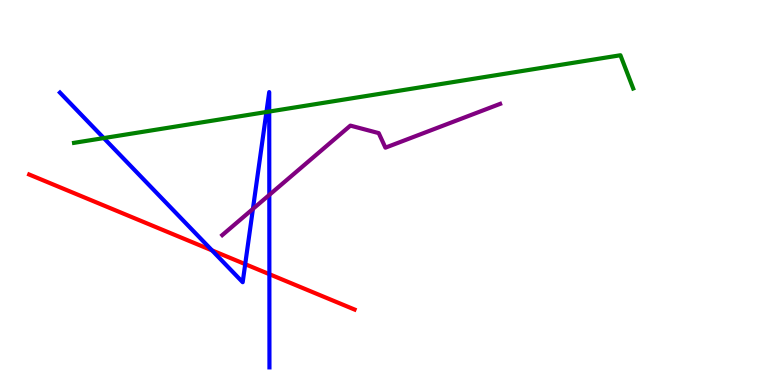[{'lines': ['blue', 'red'], 'intersections': [{'x': 2.74, 'y': 3.5}, {'x': 3.16, 'y': 3.14}, {'x': 3.48, 'y': 2.88}]}, {'lines': ['green', 'red'], 'intersections': []}, {'lines': ['purple', 'red'], 'intersections': []}, {'lines': ['blue', 'green'], 'intersections': [{'x': 1.34, 'y': 6.41}, {'x': 3.44, 'y': 7.09}, {'x': 3.47, 'y': 7.1}]}, {'lines': ['blue', 'purple'], 'intersections': [{'x': 3.26, 'y': 4.57}, {'x': 3.47, 'y': 4.94}]}, {'lines': ['green', 'purple'], 'intersections': []}]